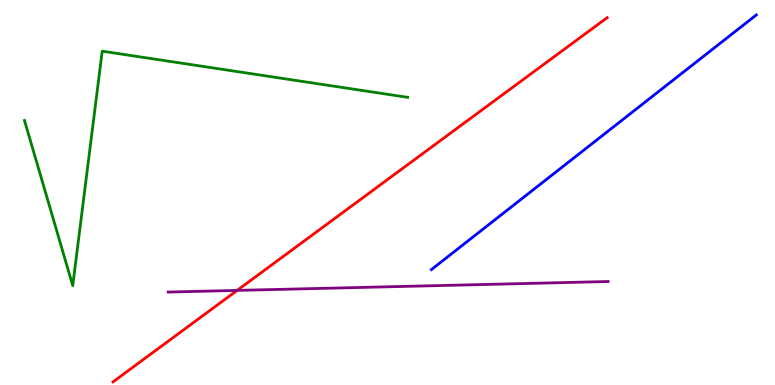[{'lines': ['blue', 'red'], 'intersections': []}, {'lines': ['green', 'red'], 'intersections': []}, {'lines': ['purple', 'red'], 'intersections': [{'x': 3.06, 'y': 2.46}]}, {'lines': ['blue', 'green'], 'intersections': []}, {'lines': ['blue', 'purple'], 'intersections': []}, {'lines': ['green', 'purple'], 'intersections': []}]